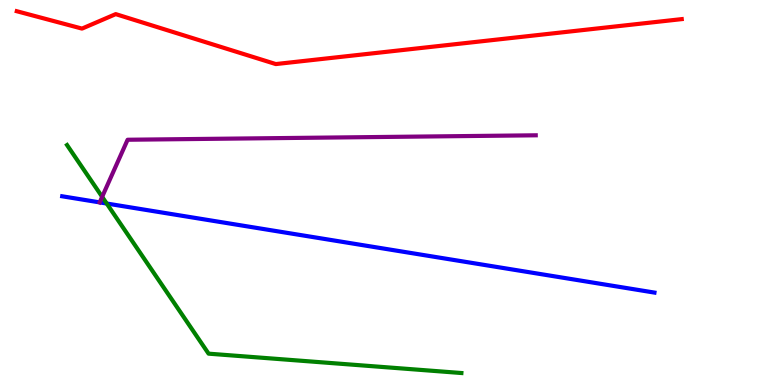[{'lines': ['blue', 'red'], 'intersections': []}, {'lines': ['green', 'red'], 'intersections': []}, {'lines': ['purple', 'red'], 'intersections': []}, {'lines': ['blue', 'green'], 'intersections': [{'x': 1.38, 'y': 4.71}]}, {'lines': ['blue', 'purple'], 'intersections': [{'x': 1.29, 'y': 4.74}]}, {'lines': ['green', 'purple'], 'intersections': [{'x': 1.32, 'y': 4.89}]}]